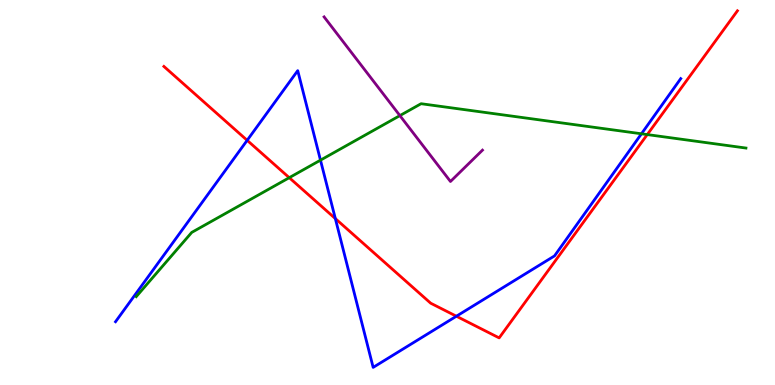[{'lines': ['blue', 'red'], 'intersections': [{'x': 3.19, 'y': 6.36}, {'x': 4.33, 'y': 4.32}, {'x': 5.89, 'y': 1.79}]}, {'lines': ['green', 'red'], 'intersections': [{'x': 3.73, 'y': 5.38}, {'x': 8.35, 'y': 6.5}]}, {'lines': ['purple', 'red'], 'intersections': []}, {'lines': ['blue', 'green'], 'intersections': [{'x': 4.14, 'y': 5.84}, {'x': 8.28, 'y': 6.53}]}, {'lines': ['blue', 'purple'], 'intersections': []}, {'lines': ['green', 'purple'], 'intersections': [{'x': 5.16, 'y': 7.0}]}]